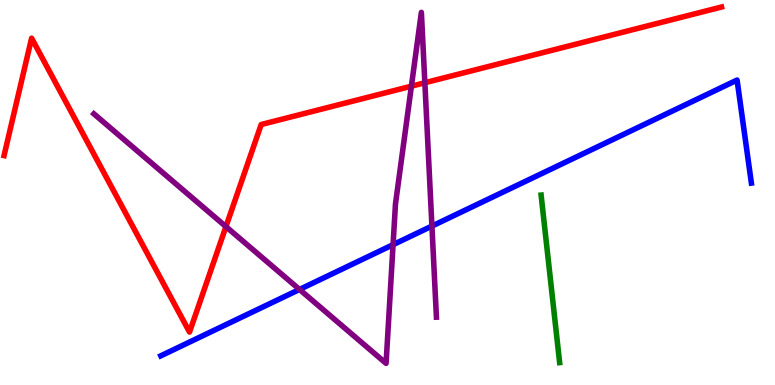[{'lines': ['blue', 'red'], 'intersections': []}, {'lines': ['green', 'red'], 'intersections': []}, {'lines': ['purple', 'red'], 'intersections': [{'x': 2.92, 'y': 4.11}, {'x': 5.31, 'y': 7.76}, {'x': 5.48, 'y': 7.85}]}, {'lines': ['blue', 'green'], 'intersections': []}, {'lines': ['blue', 'purple'], 'intersections': [{'x': 3.86, 'y': 2.48}, {'x': 5.07, 'y': 3.64}, {'x': 5.57, 'y': 4.13}]}, {'lines': ['green', 'purple'], 'intersections': []}]